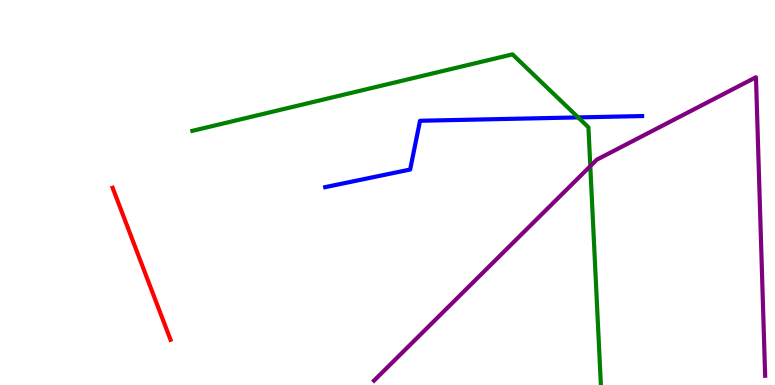[{'lines': ['blue', 'red'], 'intersections': []}, {'lines': ['green', 'red'], 'intersections': []}, {'lines': ['purple', 'red'], 'intersections': []}, {'lines': ['blue', 'green'], 'intersections': [{'x': 7.46, 'y': 6.95}]}, {'lines': ['blue', 'purple'], 'intersections': []}, {'lines': ['green', 'purple'], 'intersections': [{'x': 7.62, 'y': 5.68}]}]